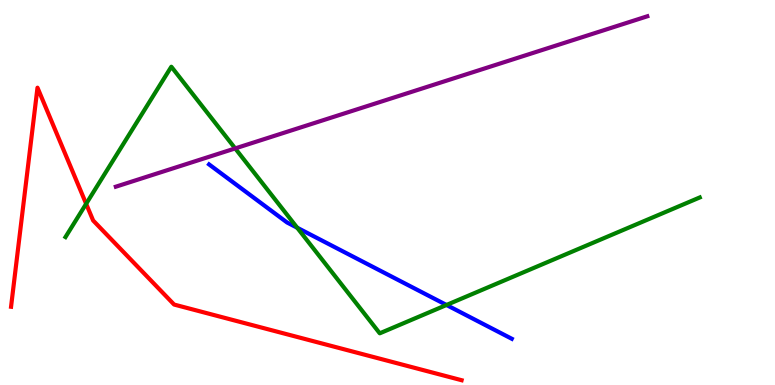[{'lines': ['blue', 'red'], 'intersections': []}, {'lines': ['green', 'red'], 'intersections': [{'x': 1.11, 'y': 4.71}]}, {'lines': ['purple', 'red'], 'intersections': []}, {'lines': ['blue', 'green'], 'intersections': [{'x': 3.83, 'y': 4.09}, {'x': 5.76, 'y': 2.08}]}, {'lines': ['blue', 'purple'], 'intersections': []}, {'lines': ['green', 'purple'], 'intersections': [{'x': 3.03, 'y': 6.15}]}]